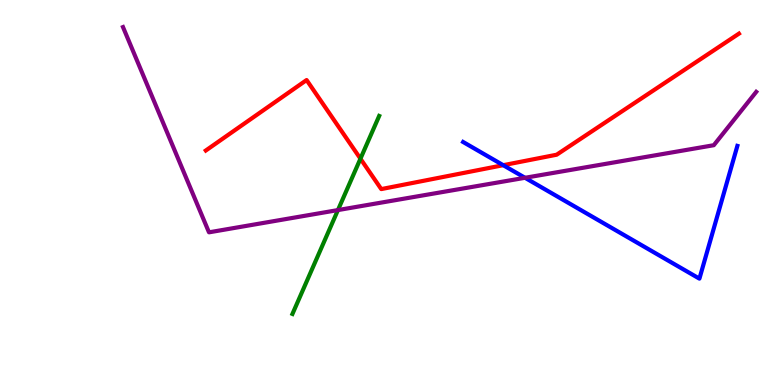[{'lines': ['blue', 'red'], 'intersections': [{'x': 6.49, 'y': 5.71}]}, {'lines': ['green', 'red'], 'intersections': [{'x': 4.65, 'y': 5.88}]}, {'lines': ['purple', 'red'], 'intersections': []}, {'lines': ['blue', 'green'], 'intersections': []}, {'lines': ['blue', 'purple'], 'intersections': [{'x': 6.77, 'y': 5.38}]}, {'lines': ['green', 'purple'], 'intersections': [{'x': 4.36, 'y': 4.54}]}]